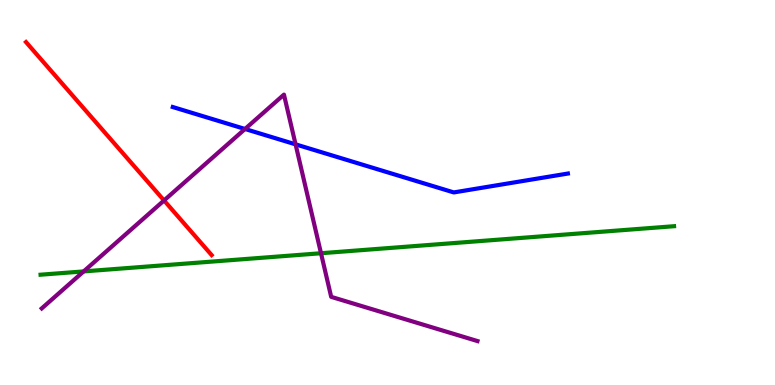[{'lines': ['blue', 'red'], 'intersections': []}, {'lines': ['green', 'red'], 'intersections': []}, {'lines': ['purple', 'red'], 'intersections': [{'x': 2.12, 'y': 4.79}]}, {'lines': ['blue', 'green'], 'intersections': []}, {'lines': ['blue', 'purple'], 'intersections': [{'x': 3.16, 'y': 6.65}, {'x': 3.81, 'y': 6.25}]}, {'lines': ['green', 'purple'], 'intersections': [{'x': 1.08, 'y': 2.95}, {'x': 4.14, 'y': 3.42}]}]